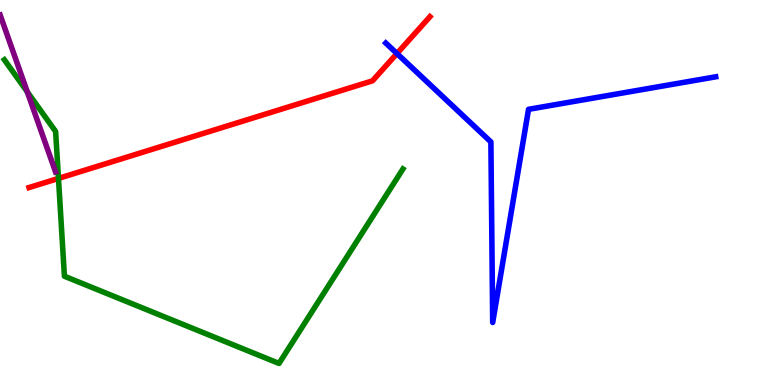[{'lines': ['blue', 'red'], 'intersections': [{'x': 5.12, 'y': 8.61}]}, {'lines': ['green', 'red'], 'intersections': [{'x': 0.754, 'y': 5.37}]}, {'lines': ['purple', 'red'], 'intersections': []}, {'lines': ['blue', 'green'], 'intersections': []}, {'lines': ['blue', 'purple'], 'intersections': []}, {'lines': ['green', 'purple'], 'intersections': [{'x': 0.352, 'y': 7.61}]}]